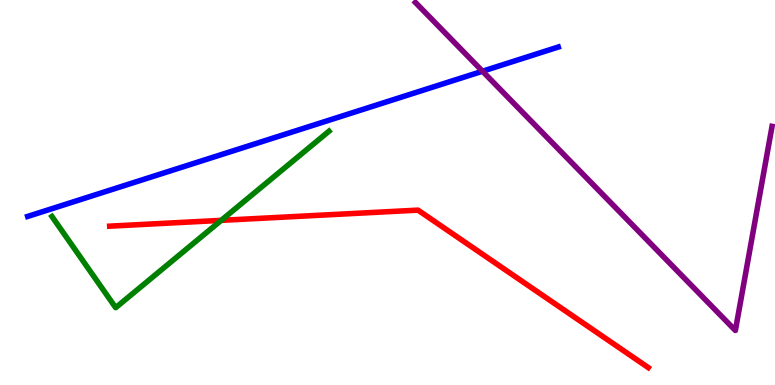[{'lines': ['blue', 'red'], 'intersections': []}, {'lines': ['green', 'red'], 'intersections': [{'x': 2.85, 'y': 4.28}]}, {'lines': ['purple', 'red'], 'intersections': []}, {'lines': ['blue', 'green'], 'intersections': []}, {'lines': ['blue', 'purple'], 'intersections': [{'x': 6.23, 'y': 8.15}]}, {'lines': ['green', 'purple'], 'intersections': []}]